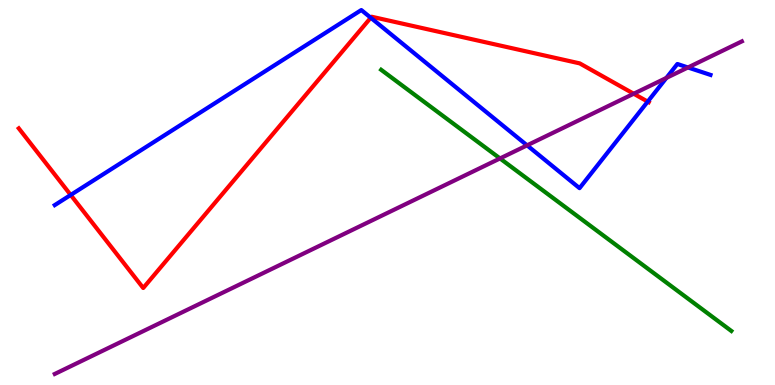[{'lines': ['blue', 'red'], 'intersections': [{'x': 0.912, 'y': 4.94}, {'x': 4.78, 'y': 9.54}, {'x': 8.36, 'y': 7.36}]}, {'lines': ['green', 'red'], 'intersections': []}, {'lines': ['purple', 'red'], 'intersections': [{'x': 8.18, 'y': 7.57}]}, {'lines': ['blue', 'green'], 'intersections': []}, {'lines': ['blue', 'purple'], 'intersections': [{'x': 6.8, 'y': 6.22}, {'x': 8.6, 'y': 7.98}, {'x': 8.88, 'y': 8.25}]}, {'lines': ['green', 'purple'], 'intersections': [{'x': 6.45, 'y': 5.88}]}]